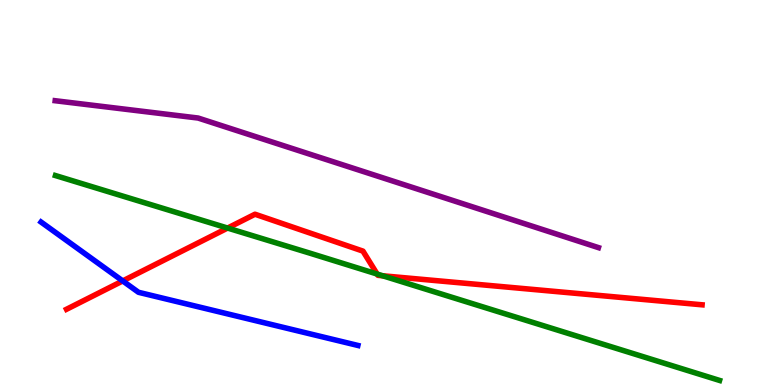[{'lines': ['blue', 'red'], 'intersections': [{'x': 1.58, 'y': 2.7}]}, {'lines': ['green', 'red'], 'intersections': [{'x': 2.94, 'y': 4.08}, {'x': 4.87, 'y': 2.88}, {'x': 4.94, 'y': 2.84}]}, {'lines': ['purple', 'red'], 'intersections': []}, {'lines': ['blue', 'green'], 'intersections': []}, {'lines': ['blue', 'purple'], 'intersections': []}, {'lines': ['green', 'purple'], 'intersections': []}]